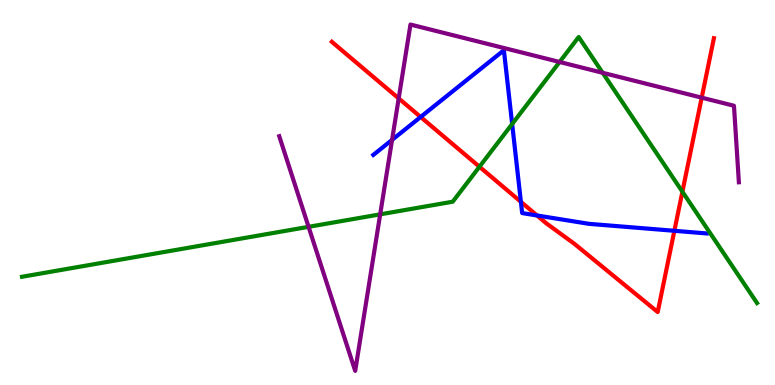[{'lines': ['blue', 'red'], 'intersections': [{'x': 5.43, 'y': 6.96}, {'x': 6.72, 'y': 4.76}, {'x': 6.93, 'y': 4.4}, {'x': 8.7, 'y': 4.01}]}, {'lines': ['green', 'red'], 'intersections': [{'x': 6.19, 'y': 5.67}, {'x': 8.81, 'y': 5.02}]}, {'lines': ['purple', 'red'], 'intersections': [{'x': 5.14, 'y': 7.44}, {'x': 9.05, 'y': 7.46}]}, {'lines': ['blue', 'green'], 'intersections': [{'x': 6.61, 'y': 6.78}]}, {'lines': ['blue', 'purple'], 'intersections': [{'x': 5.06, 'y': 6.37}]}, {'lines': ['green', 'purple'], 'intersections': [{'x': 3.98, 'y': 4.11}, {'x': 4.91, 'y': 4.43}, {'x': 7.22, 'y': 8.39}, {'x': 7.78, 'y': 8.11}]}]